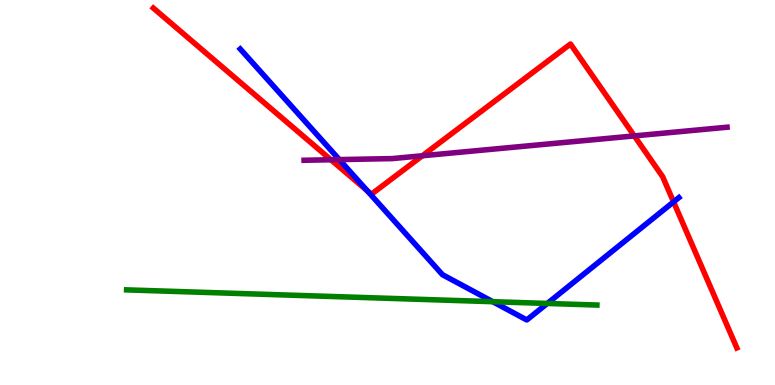[{'lines': ['blue', 'red'], 'intersections': [{'x': 4.74, 'y': 5.04}, {'x': 8.69, 'y': 4.76}]}, {'lines': ['green', 'red'], 'intersections': []}, {'lines': ['purple', 'red'], 'intersections': [{'x': 4.27, 'y': 5.85}, {'x': 5.45, 'y': 5.95}, {'x': 8.18, 'y': 6.47}]}, {'lines': ['blue', 'green'], 'intersections': [{'x': 6.36, 'y': 2.16}, {'x': 7.06, 'y': 2.12}]}, {'lines': ['blue', 'purple'], 'intersections': [{'x': 4.38, 'y': 5.85}]}, {'lines': ['green', 'purple'], 'intersections': []}]